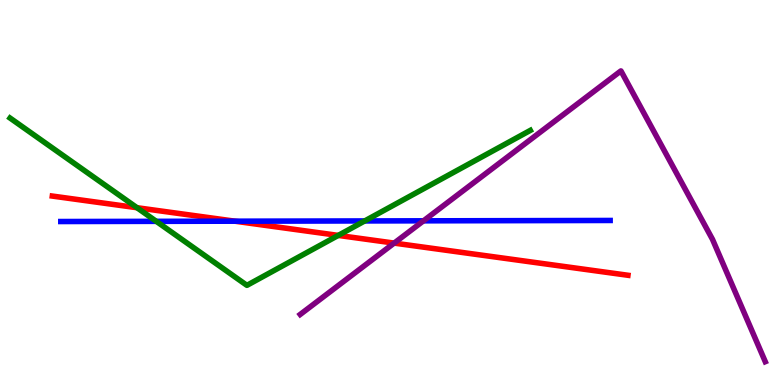[{'lines': ['blue', 'red'], 'intersections': [{'x': 3.03, 'y': 4.25}]}, {'lines': ['green', 'red'], 'intersections': [{'x': 1.77, 'y': 4.6}, {'x': 4.36, 'y': 3.89}]}, {'lines': ['purple', 'red'], 'intersections': [{'x': 5.09, 'y': 3.69}]}, {'lines': ['blue', 'green'], 'intersections': [{'x': 2.02, 'y': 4.25}, {'x': 4.71, 'y': 4.26}]}, {'lines': ['blue', 'purple'], 'intersections': [{'x': 5.46, 'y': 4.26}]}, {'lines': ['green', 'purple'], 'intersections': []}]